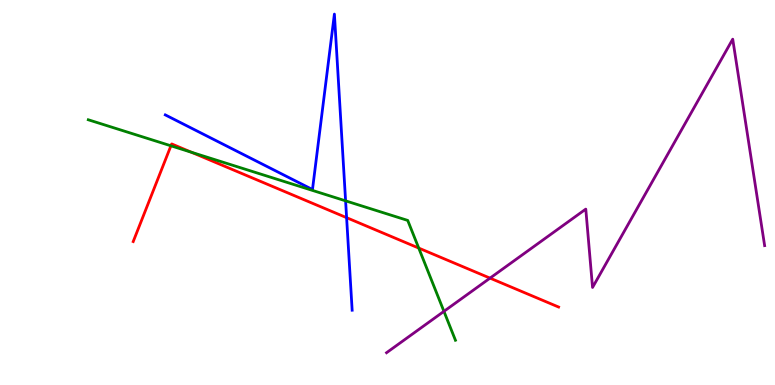[{'lines': ['blue', 'red'], 'intersections': [{'x': 4.47, 'y': 4.35}]}, {'lines': ['green', 'red'], 'intersections': [{'x': 2.21, 'y': 6.21}, {'x': 2.47, 'y': 6.04}, {'x': 5.4, 'y': 3.56}]}, {'lines': ['purple', 'red'], 'intersections': [{'x': 6.32, 'y': 2.78}]}, {'lines': ['blue', 'green'], 'intersections': [{'x': 4.46, 'y': 4.78}]}, {'lines': ['blue', 'purple'], 'intersections': []}, {'lines': ['green', 'purple'], 'intersections': [{'x': 5.73, 'y': 1.91}]}]